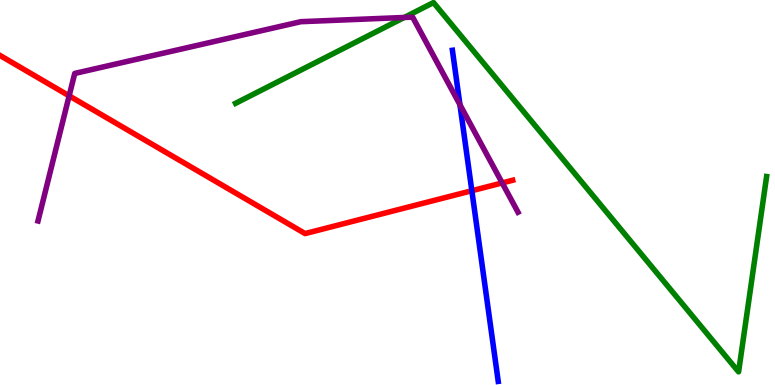[{'lines': ['blue', 'red'], 'intersections': [{'x': 6.09, 'y': 5.05}]}, {'lines': ['green', 'red'], 'intersections': []}, {'lines': ['purple', 'red'], 'intersections': [{'x': 0.892, 'y': 7.51}, {'x': 6.48, 'y': 5.25}]}, {'lines': ['blue', 'green'], 'intersections': []}, {'lines': ['blue', 'purple'], 'intersections': [{'x': 5.93, 'y': 7.28}]}, {'lines': ['green', 'purple'], 'intersections': [{'x': 5.22, 'y': 9.55}]}]